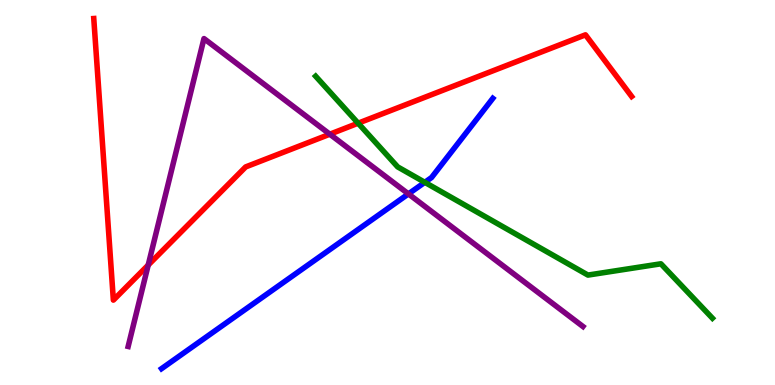[{'lines': ['blue', 'red'], 'intersections': []}, {'lines': ['green', 'red'], 'intersections': [{'x': 4.62, 'y': 6.8}]}, {'lines': ['purple', 'red'], 'intersections': [{'x': 1.91, 'y': 3.12}, {'x': 4.26, 'y': 6.51}]}, {'lines': ['blue', 'green'], 'intersections': [{'x': 5.48, 'y': 5.26}]}, {'lines': ['blue', 'purple'], 'intersections': [{'x': 5.27, 'y': 4.96}]}, {'lines': ['green', 'purple'], 'intersections': []}]